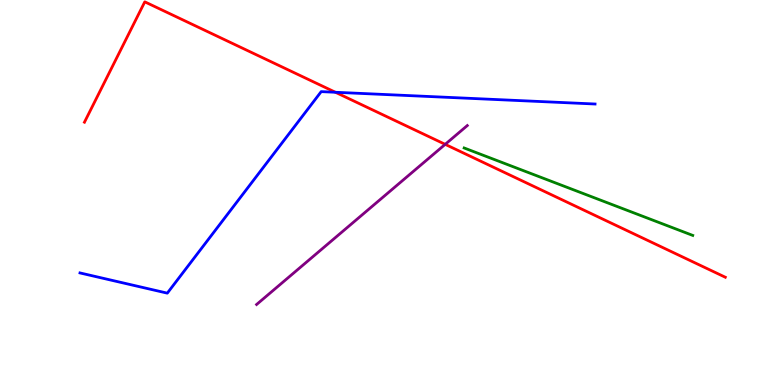[{'lines': ['blue', 'red'], 'intersections': [{'x': 4.33, 'y': 7.6}]}, {'lines': ['green', 'red'], 'intersections': []}, {'lines': ['purple', 'red'], 'intersections': [{'x': 5.74, 'y': 6.25}]}, {'lines': ['blue', 'green'], 'intersections': []}, {'lines': ['blue', 'purple'], 'intersections': []}, {'lines': ['green', 'purple'], 'intersections': []}]